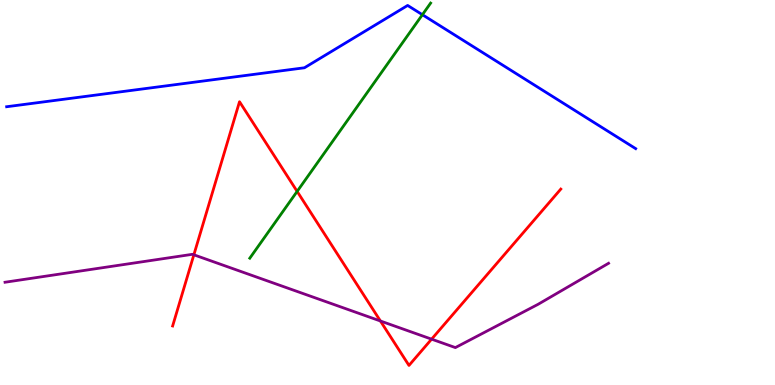[{'lines': ['blue', 'red'], 'intersections': []}, {'lines': ['green', 'red'], 'intersections': [{'x': 3.83, 'y': 5.03}]}, {'lines': ['purple', 'red'], 'intersections': [{'x': 2.5, 'y': 3.38}, {'x': 4.91, 'y': 1.66}, {'x': 5.57, 'y': 1.19}]}, {'lines': ['blue', 'green'], 'intersections': [{'x': 5.45, 'y': 9.62}]}, {'lines': ['blue', 'purple'], 'intersections': []}, {'lines': ['green', 'purple'], 'intersections': []}]